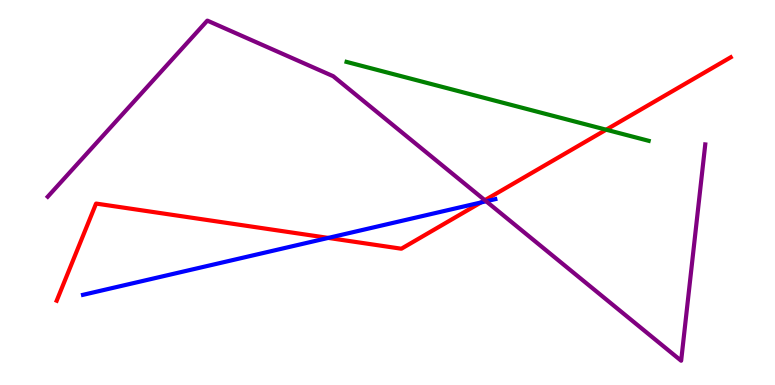[{'lines': ['blue', 'red'], 'intersections': [{'x': 4.24, 'y': 3.82}, {'x': 6.21, 'y': 4.74}]}, {'lines': ['green', 'red'], 'intersections': [{'x': 7.82, 'y': 6.63}]}, {'lines': ['purple', 'red'], 'intersections': [{'x': 6.26, 'y': 4.8}]}, {'lines': ['blue', 'green'], 'intersections': []}, {'lines': ['blue', 'purple'], 'intersections': [{'x': 6.27, 'y': 4.77}]}, {'lines': ['green', 'purple'], 'intersections': []}]